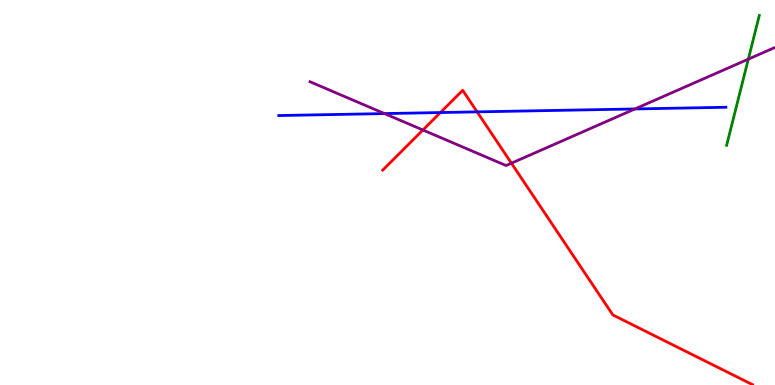[{'lines': ['blue', 'red'], 'intersections': [{'x': 5.68, 'y': 7.08}, {'x': 6.16, 'y': 7.09}]}, {'lines': ['green', 'red'], 'intersections': []}, {'lines': ['purple', 'red'], 'intersections': [{'x': 5.46, 'y': 6.62}, {'x': 6.6, 'y': 5.76}]}, {'lines': ['blue', 'green'], 'intersections': []}, {'lines': ['blue', 'purple'], 'intersections': [{'x': 4.96, 'y': 7.05}, {'x': 8.19, 'y': 7.17}]}, {'lines': ['green', 'purple'], 'intersections': [{'x': 9.66, 'y': 8.46}]}]